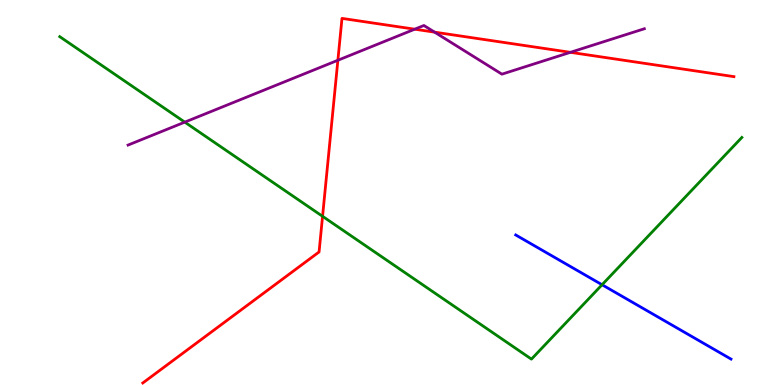[{'lines': ['blue', 'red'], 'intersections': []}, {'lines': ['green', 'red'], 'intersections': [{'x': 4.16, 'y': 4.38}]}, {'lines': ['purple', 'red'], 'intersections': [{'x': 4.36, 'y': 8.43}, {'x': 5.35, 'y': 9.24}, {'x': 5.61, 'y': 9.16}, {'x': 7.36, 'y': 8.64}]}, {'lines': ['blue', 'green'], 'intersections': [{'x': 7.77, 'y': 2.6}]}, {'lines': ['blue', 'purple'], 'intersections': []}, {'lines': ['green', 'purple'], 'intersections': [{'x': 2.38, 'y': 6.83}]}]